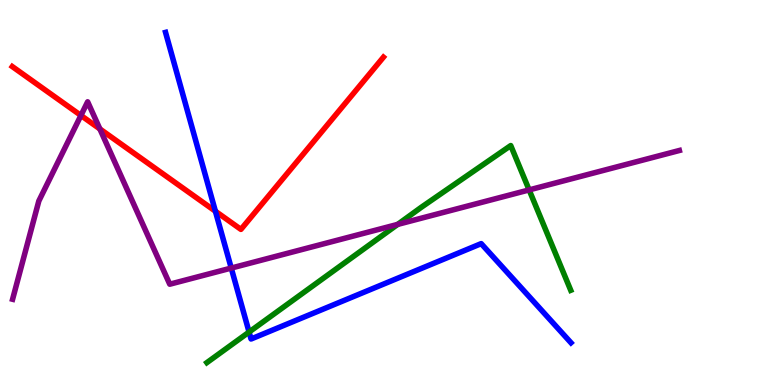[{'lines': ['blue', 'red'], 'intersections': [{'x': 2.78, 'y': 4.51}]}, {'lines': ['green', 'red'], 'intersections': []}, {'lines': ['purple', 'red'], 'intersections': [{'x': 1.04, 'y': 7.0}, {'x': 1.29, 'y': 6.65}]}, {'lines': ['blue', 'green'], 'intersections': [{'x': 3.21, 'y': 1.38}]}, {'lines': ['blue', 'purple'], 'intersections': [{'x': 2.98, 'y': 3.04}]}, {'lines': ['green', 'purple'], 'intersections': [{'x': 5.13, 'y': 4.17}, {'x': 6.83, 'y': 5.07}]}]